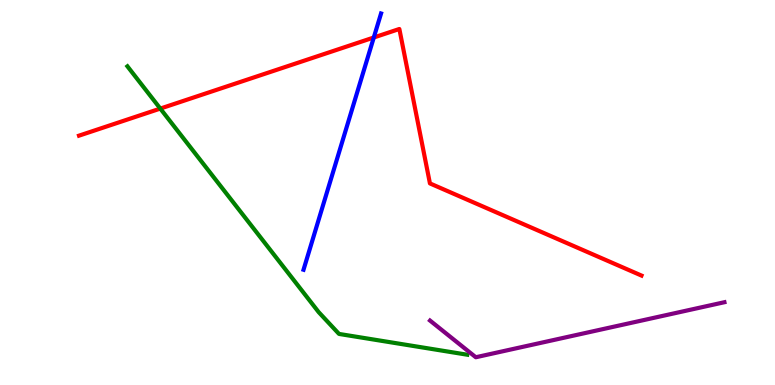[{'lines': ['blue', 'red'], 'intersections': [{'x': 4.82, 'y': 9.03}]}, {'lines': ['green', 'red'], 'intersections': [{'x': 2.07, 'y': 7.18}]}, {'lines': ['purple', 'red'], 'intersections': []}, {'lines': ['blue', 'green'], 'intersections': []}, {'lines': ['blue', 'purple'], 'intersections': []}, {'lines': ['green', 'purple'], 'intersections': []}]